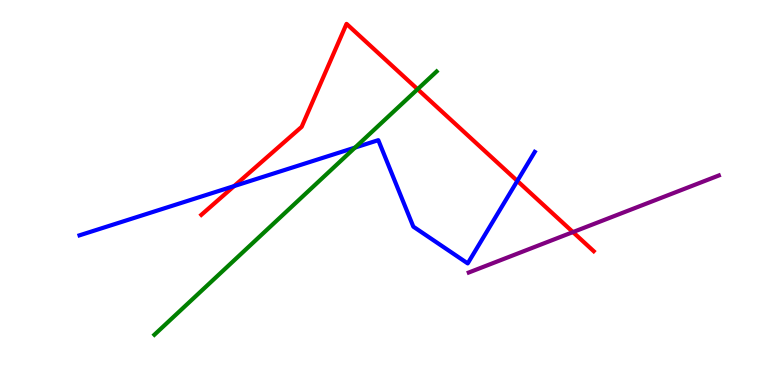[{'lines': ['blue', 'red'], 'intersections': [{'x': 3.02, 'y': 5.17}, {'x': 6.68, 'y': 5.3}]}, {'lines': ['green', 'red'], 'intersections': [{'x': 5.39, 'y': 7.68}]}, {'lines': ['purple', 'red'], 'intersections': [{'x': 7.39, 'y': 3.97}]}, {'lines': ['blue', 'green'], 'intersections': [{'x': 4.58, 'y': 6.17}]}, {'lines': ['blue', 'purple'], 'intersections': []}, {'lines': ['green', 'purple'], 'intersections': []}]